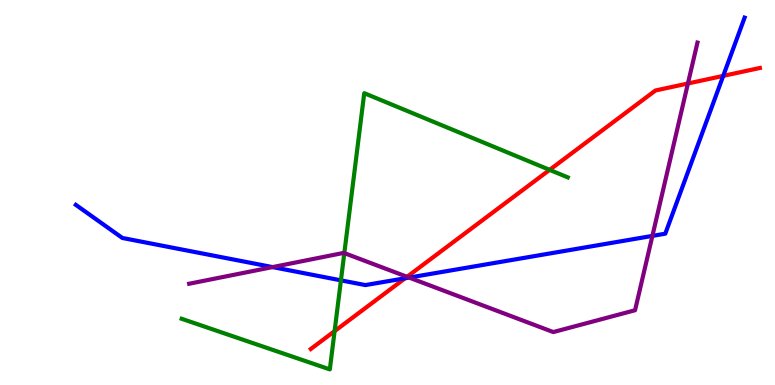[{'lines': ['blue', 'red'], 'intersections': [{'x': 5.23, 'y': 2.77}, {'x': 9.33, 'y': 8.03}]}, {'lines': ['green', 'red'], 'intersections': [{'x': 4.32, 'y': 1.4}, {'x': 7.09, 'y': 5.59}]}, {'lines': ['purple', 'red'], 'intersections': [{'x': 5.25, 'y': 2.81}, {'x': 8.88, 'y': 7.83}]}, {'lines': ['blue', 'green'], 'intersections': [{'x': 4.4, 'y': 2.72}]}, {'lines': ['blue', 'purple'], 'intersections': [{'x': 3.52, 'y': 3.06}, {'x': 5.28, 'y': 2.79}, {'x': 8.42, 'y': 3.87}]}, {'lines': ['green', 'purple'], 'intersections': [{'x': 4.44, 'y': 3.43}]}]